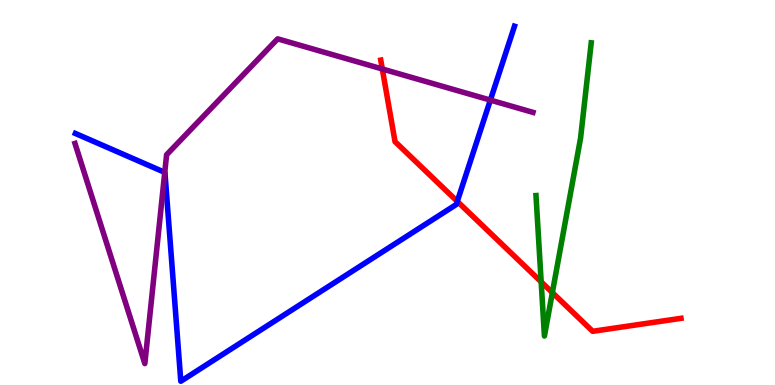[{'lines': ['blue', 'red'], 'intersections': [{'x': 5.9, 'y': 4.77}]}, {'lines': ['green', 'red'], 'intersections': [{'x': 6.98, 'y': 2.68}, {'x': 7.13, 'y': 2.4}]}, {'lines': ['purple', 'red'], 'intersections': [{'x': 4.93, 'y': 8.21}]}, {'lines': ['blue', 'green'], 'intersections': []}, {'lines': ['blue', 'purple'], 'intersections': [{'x': 2.13, 'y': 5.52}, {'x': 6.33, 'y': 7.4}]}, {'lines': ['green', 'purple'], 'intersections': []}]